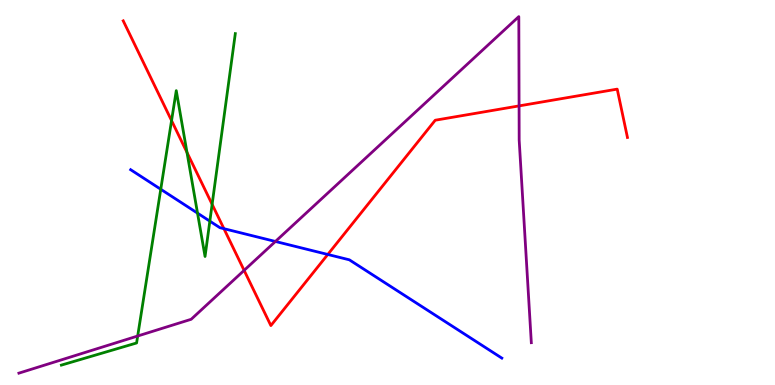[{'lines': ['blue', 'red'], 'intersections': [{'x': 2.89, 'y': 4.06}, {'x': 4.23, 'y': 3.39}]}, {'lines': ['green', 'red'], 'intersections': [{'x': 2.21, 'y': 6.87}, {'x': 2.41, 'y': 6.04}, {'x': 2.74, 'y': 4.69}]}, {'lines': ['purple', 'red'], 'intersections': [{'x': 3.15, 'y': 2.98}, {'x': 6.7, 'y': 7.25}]}, {'lines': ['blue', 'green'], 'intersections': [{'x': 2.07, 'y': 5.08}, {'x': 2.55, 'y': 4.46}, {'x': 2.71, 'y': 4.26}]}, {'lines': ['blue', 'purple'], 'intersections': [{'x': 3.55, 'y': 3.73}]}, {'lines': ['green', 'purple'], 'intersections': [{'x': 1.78, 'y': 1.27}]}]